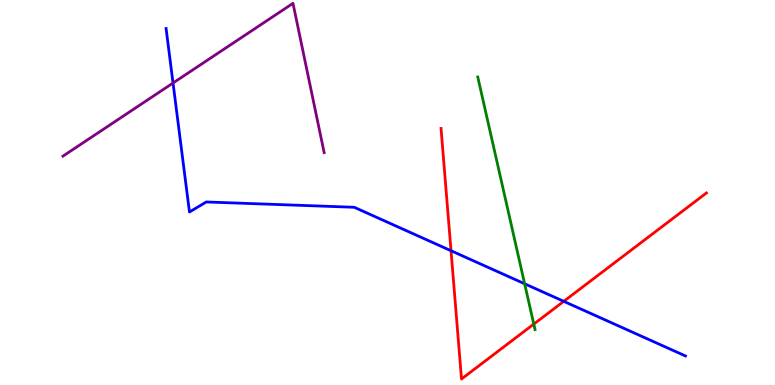[{'lines': ['blue', 'red'], 'intersections': [{'x': 5.82, 'y': 3.49}, {'x': 7.27, 'y': 2.17}]}, {'lines': ['green', 'red'], 'intersections': [{'x': 6.89, 'y': 1.58}]}, {'lines': ['purple', 'red'], 'intersections': []}, {'lines': ['blue', 'green'], 'intersections': [{'x': 6.77, 'y': 2.63}]}, {'lines': ['blue', 'purple'], 'intersections': [{'x': 2.23, 'y': 7.84}]}, {'lines': ['green', 'purple'], 'intersections': []}]